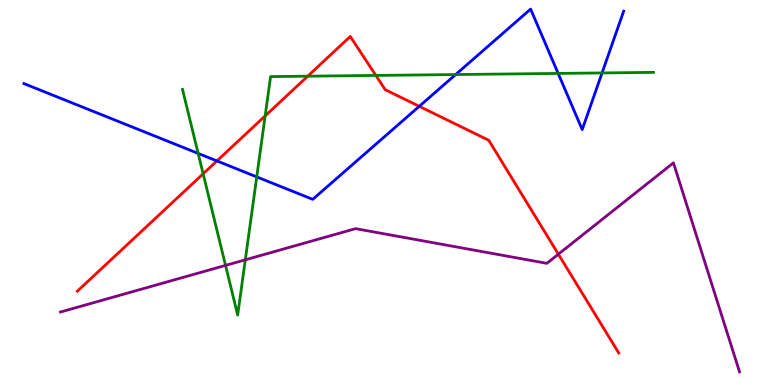[{'lines': ['blue', 'red'], 'intersections': [{'x': 2.8, 'y': 5.82}, {'x': 5.41, 'y': 7.24}]}, {'lines': ['green', 'red'], 'intersections': [{'x': 2.62, 'y': 5.49}, {'x': 3.42, 'y': 6.99}, {'x': 3.97, 'y': 8.02}, {'x': 4.85, 'y': 8.04}]}, {'lines': ['purple', 'red'], 'intersections': [{'x': 7.2, 'y': 3.4}]}, {'lines': ['blue', 'green'], 'intersections': [{'x': 2.56, 'y': 6.02}, {'x': 3.31, 'y': 5.41}, {'x': 5.88, 'y': 8.06}, {'x': 7.2, 'y': 8.09}, {'x': 7.77, 'y': 8.11}]}, {'lines': ['blue', 'purple'], 'intersections': []}, {'lines': ['green', 'purple'], 'intersections': [{'x': 2.91, 'y': 3.11}, {'x': 3.17, 'y': 3.25}]}]